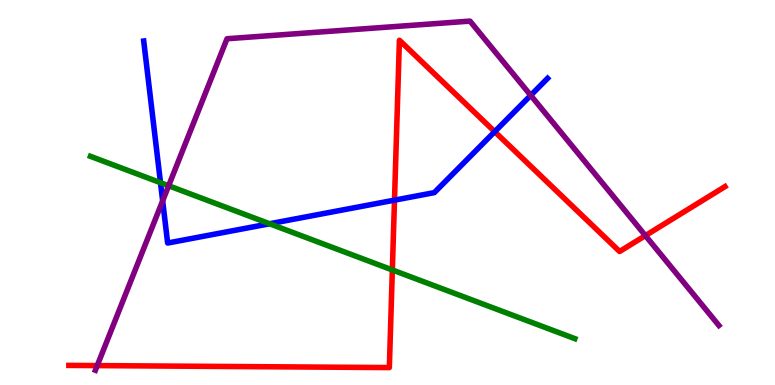[{'lines': ['blue', 'red'], 'intersections': [{'x': 5.09, 'y': 4.8}, {'x': 6.38, 'y': 6.58}]}, {'lines': ['green', 'red'], 'intersections': [{'x': 5.06, 'y': 2.99}]}, {'lines': ['purple', 'red'], 'intersections': [{'x': 1.25, 'y': 0.504}, {'x': 8.33, 'y': 3.88}]}, {'lines': ['blue', 'green'], 'intersections': [{'x': 2.07, 'y': 5.25}, {'x': 3.48, 'y': 4.19}]}, {'lines': ['blue', 'purple'], 'intersections': [{'x': 2.1, 'y': 4.78}, {'x': 6.85, 'y': 7.52}]}, {'lines': ['green', 'purple'], 'intersections': [{'x': 2.18, 'y': 5.18}]}]